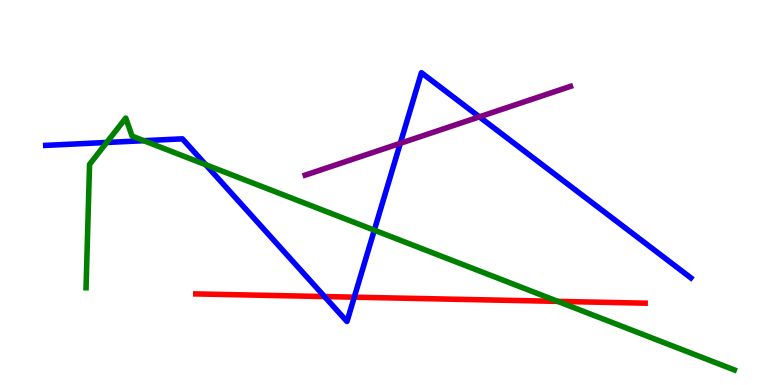[{'lines': ['blue', 'red'], 'intersections': [{'x': 4.19, 'y': 2.3}, {'x': 4.57, 'y': 2.28}]}, {'lines': ['green', 'red'], 'intersections': [{'x': 7.2, 'y': 2.17}]}, {'lines': ['purple', 'red'], 'intersections': []}, {'lines': ['blue', 'green'], 'intersections': [{'x': 1.38, 'y': 6.3}, {'x': 1.86, 'y': 6.35}, {'x': 2.66, 'y': 5.72}, {'x': 4.83, 'y': 4.02}]}, {'lines': ['blue', 'purple'], 'intersections': [{'x': 5.17, 'y': 6.28}, {'x': 6.19, 'y': 6.96}]}, {'lines': ['green', 'purple'], 'intersections': []}]